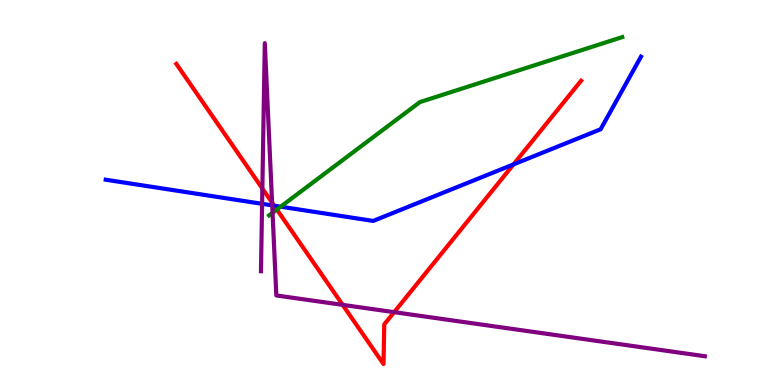[{'lines': ['blue', 'red'], 'intersections': [{'x': 3.54, 'y': 4.66}, {'x': 6.63, 'y': 5.73}]}, {'lines': ['green', 'red'], 'intersections': [{'x': 3.57, 'y': 4.56}]}, {'lines': ['purple', 'red'], 'intersections': [{'x': 3.39, 'y': 5.1}, {'x': 3.51, 'y': 4.74}, {'x': 4.42, 'y': 2.08}, {'x': 5.09, 'y': 1.89}]}, {'lines': ['blue', 'green'], 'intersections': [{'x': 3.62, 'y': 4.63}]}, {'lines': ['blue', 'purple'], 'intersections': [{'x': 3.38, 'y': 4.71}, {'x': 3.51, 'y': 4.67}]}, {'lines': ['green', 'purple'], 'intersections': [{'x': 3.52, 'y': 4.47}]}]